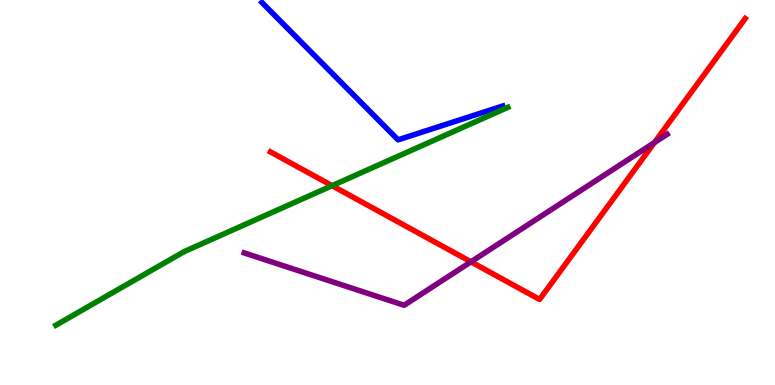[{'lines': ['blue', 'red'], 'intersections': []}, {'lines': ['green', 'red'], 'intersections': [{'x': 4.28, 'y': 5.18}]}, {'lines': ['purple', 'red'], 'intersections': [{'x': 6.08, 'y': 3.2}, {'x': 8.44, 'y': 6.3}]}, {'lines': ['blue', 'green'], 'intersections': []}, {'lines': ['blue', 'purple'], 'intersections': []}, {'lines': ['green', 'purple'], 'intersections': []}]